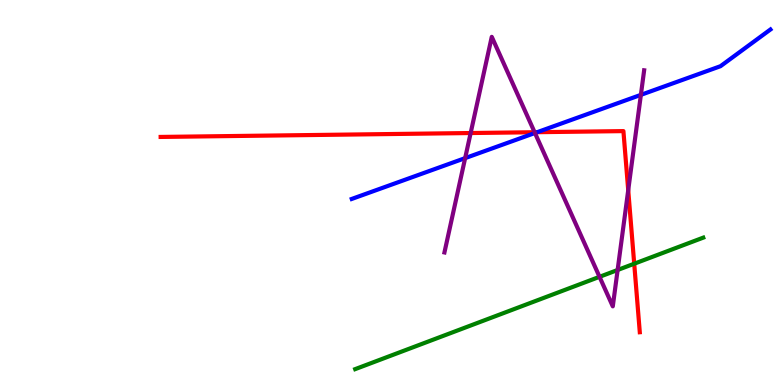[{'lines': ['blue', 'red'], 'intersections': [{'x': 6.93, 'y': 6.57}]}, {'lines': ['green', 'red'], 'intersections': [{'x': 8.18, 'y': 3.15}]}, {'lines': ['purple', 'red'], 'intersections': [{'x': 6.07, 'y': 6.54}, {'x': 6.9, 'y': 6.57}, {'x': 8.11, 'y': 5.06}]}, {'lines': ['blue', 'green'], 'intersections': []}, {'lines': ['blue', 'purple'], 'intersections': [{'x': 6.0, 'y': 5.89}, {'x': 6.9, 'y': 6.55}, {'x': 8.27, 'y': 7.54}]}, {'lines': ['green', 'purple'], 'intersections': [{'x': 7.74, 'y': 2.81}, {'x': 7.97, 'y': 2.99}]}]